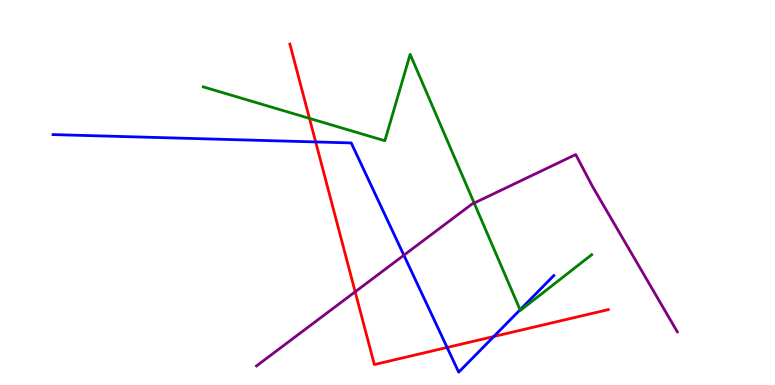[{'lines': ['blue', 'red'], 'intersections': [{'x': 4.07, 'y': 6.31}, {'x': 5.77, 'y': 0.975}, {'x': 6.37, 'y': 1.26}]}, {'lines': ['green', 'red'], 'intersections': [{'x': 3.99, 'y': 6.93}]}, {'lines': ['purple', 'red'], 'intersections': [{'x': 4.58, 'y': 2.42}]}, {'lines': ['blue', 'green'], 'intersections': [{'x': 6.71, 'y': 1.95}]}, {'lines': ['blue', 'purple'], 'intersections': [{'x': 5.21, 'y': 3.37}]}, {'lines': ['green', 'purple'], 'intersections': [{'x': 6.12, 'y': 4.73}]}]